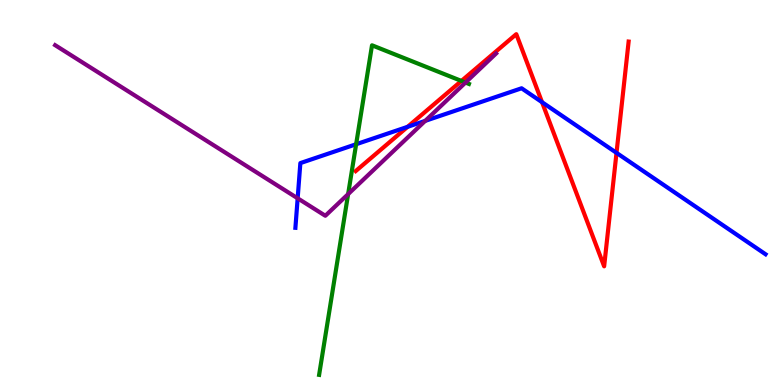[{'lines': ['blue', 'red'], 'intersections': [{'x': 5.26, 'y': 6.71}, {'x': 6.99, 'y': 7.35}, {'x': 7.95, 'y': 6.03}]}, {'lines': ['green', 'red'], 'intersections': [{'x': 5.95, 'y': 7.9}]}, {'lines': ['purple', 'red'], 'intersections': []}, {'lines': ['blue', 'green'], 'intersections': [{'x': 4.6, 'y': 6.25}]}, {'lines': ['blue', 'purple'], 'intersections': [{'x': 3.84, 'y': 4.85}, {'x': 5.49, 'y': 6.86}]}, {'lines': ['green', 'purple'], 'intersections': [{'x': 4.49, 'y': 4.96}, {'x': 6.01, 'y': 7.86}]}]